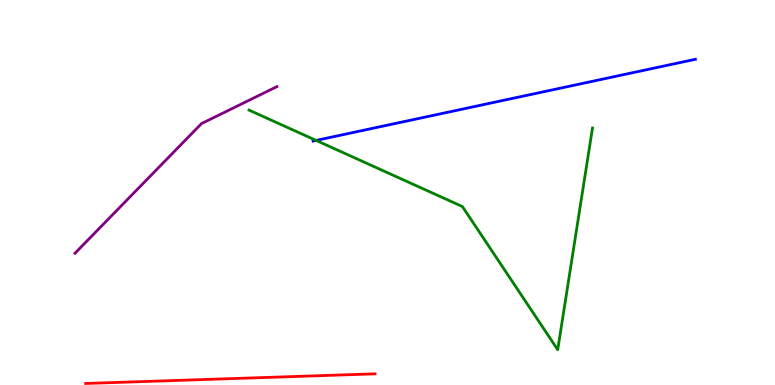[{'lines': ['blue', 'red'], 'intersections': []}, {'lines': ['green', 'red'], 'intersections': []}, {'lines': ['purple', 'red'], 'intersections': []}, {'lines': ['blue', 'green'], 'intersections': [{'x': 4.08, 'y': 6.35}]}, {'lines': ['blue', 'purple'], 'intersections': []}, {'lines': ['green', 'purple'], 'intersections': []}]